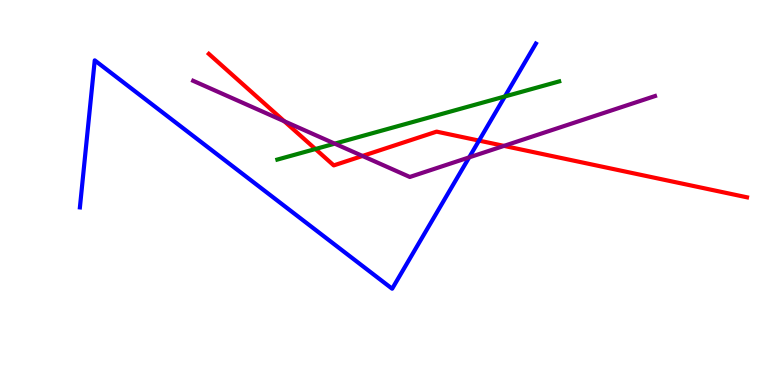[{'lines': ['blue', 'red'], 'intersections': [{'x': 6.18, 'y': 6.35}]}, {'lines': ['green', 'red'], 'intersections': [{'x': 4.07, 'y': 6.13}]}, {'lines': ['purple', 'red'], 'intersections': [{'x': 3.67, 'y': 6.85}, {'x': 4.68, 'y': 5.95}, {'x': 6.5, 'y': 6.21}]}, {'lines': ['blue', 'green'], 'intersections': [{'x': 6.51, 'y': 7.49}]}, {'lines': ['blue', 'purple'], 'intersections': [{'x': 6.05, 'y': 5.91}]}, {'lines': ['green', 'purple'], 'intersections': [{'x': 4.32, 'y': 6.27}]}]